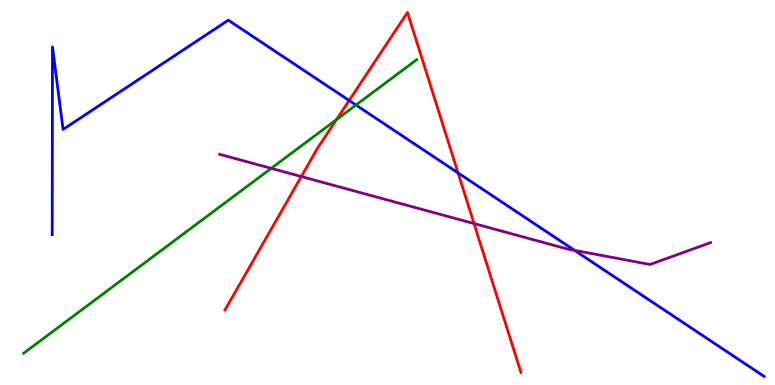[{'lines': ['blue', 'red'], 'intersections': [{'x': 4.51, 'y': 7.39}, {'x': 5.91, 'y': 5.51}]}, {'lines': ['green', 'red'], 'intersections': [{'x': 4.34, 'y': 6.89}]}, {'lines': ['purple', 'red'], 'intersections': [{'x': 3.89, 'y': 5.41}, {'x': 6.12, 'y': 4.19}]}, {'lines': ['blue', 'green'], 'intersections': [{'x': 4.59, 'y': 7.27}]}, {'lines': ['blue', 'purple'], 'intersections': [{'x': 7.41, 'y': 3.5}]}, {'lines': ['green', 'purple'], 'intersections': [{'x': 3.5, 'y': 5.63}]}]